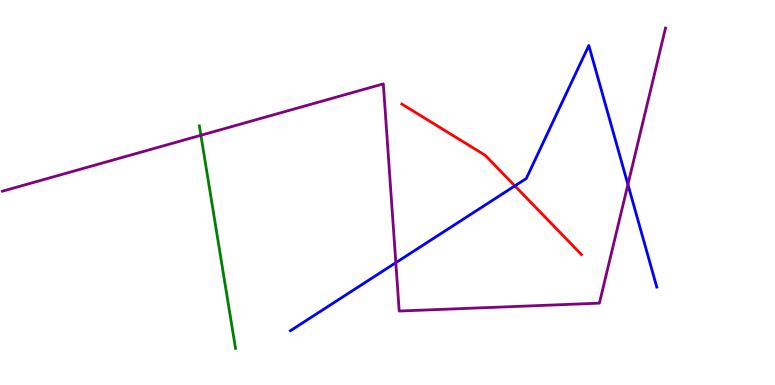[{'lines': ['blue', 'red'], 'intersections': [{'x': 6.64, 'y': 5.17}]}, {'lines': ['green', 'red'], 'intersections': []}, {'lines': ['purple', 'red'], 'intersections': []}, {'lines': ['blue', 'green'], 'intersections': []}, {'lines': ['blue', 'purple'], 'intersections': [{'x': 5.11, 'y': 3.18}, {'x': 8.1, 'y': 5.21}]}, {'lines': ['green', 'purple'], 'intersections': [{'x': 2.59, 'y': 6.49}]}]